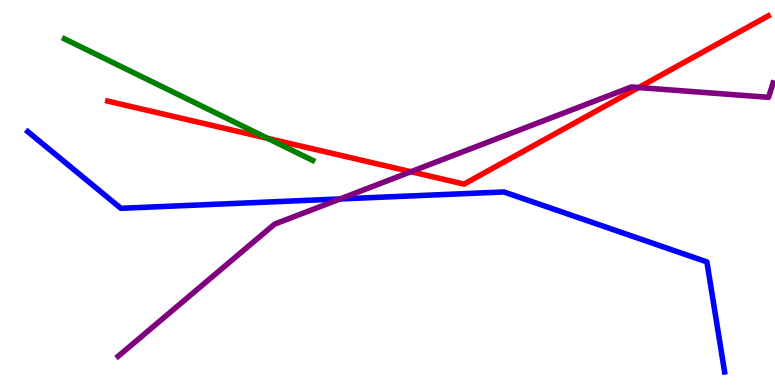[{'lines': ['blue', 'red'], 'intersections': []}, {'lines': ['green', 'red'], 'intersections': [{'x': 3.45, 'y': 6.41}]}, {'lines': ['purple', 'red'], 'intersections': [{'x': 5.3, 'y': 5.54}, {'x': 8.24, 'y': 7.73}]}, {'lines': ['blue', 'green'], 'intersections': []}, {'lines': ['blue', 'purple'], 'intersections': [{'x': 4.39, 'y': 4.83}]}, {'lines': ['green', 'purple'], 'intersections': []}]